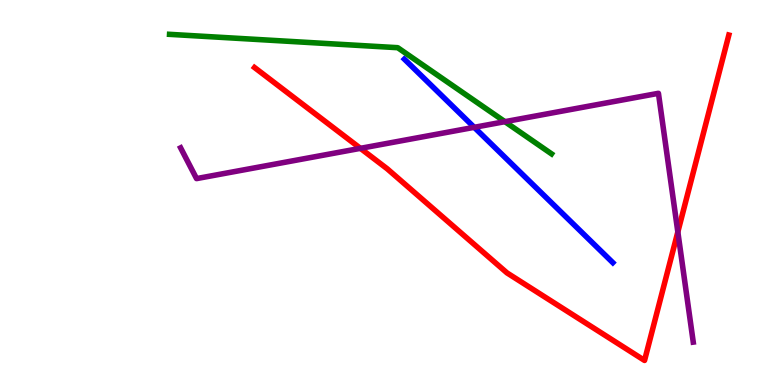[{'lines': ['blue', 'red'], 'intersections': []}, {'lines': ['green', 'red'], 'intersections': []}, {'lines': ['purple', 'red'], 'intersections': [{'x': 4.65, 'y': 6.15}, {'x': 8.75, 'y': 3.98}]}, {'lines': ['blue', 'green'], 'intersections': []}, {'lines': ['blue', 'purple'], 'intersections': [{'x': 6.12, 'y': 6.69}]}, {'lines': ['green', 'purple'], 'intersections': [{'x': 6.51, 'y': 6.84}]}]